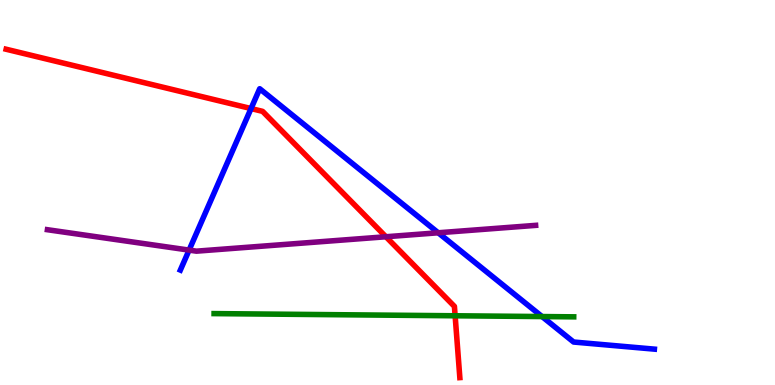[{'lines': ['blue', 'red'], 'intersections': [{'x': 3.24, 'y': 7.18}]}, {'lines': ['green', 'red'], 'intersections': [{'x': 5.87, 'y': 1.8}]}, {'lines': ['purple', 'red'], 'intersections': [{'x': 4.98, 'y': 3.85}]}, {'lines': ['blue', 'green'], 'intersections': [{'x': 6.99, 'y': 1.78}]}, {'lines': ['blue', 'purple'], 'intersections': [{'x': 2.44, 'y': 3.5}, {'x': 5.65, 'y': 3.95}]}, {'lines': ['green', 'purple'], 'intersections': []}]